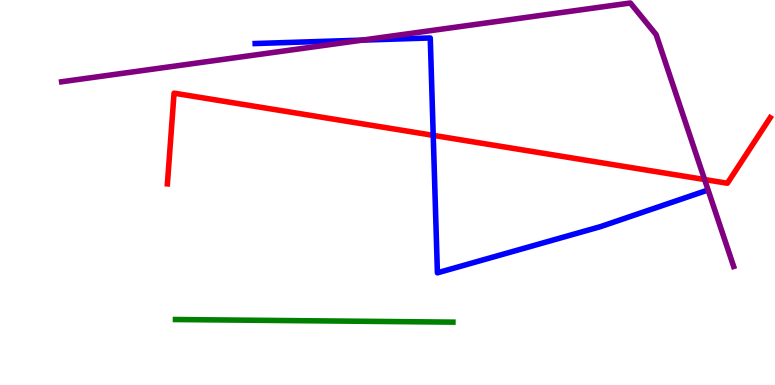[{'lines': ['blue', 'red'], 'intersections': [{'x': 5.59, 'y': 6.48}]}, {'lines': ['green', 'red'], 'intersections': []}, {'lines': ['purple', 'red'], 'intersections': [{'x': 9.09, 'y': 5.34}]}, {'lines': ['blue', 'green'], 'intersections': []}, {'lines': ['blue', 'purple'], 'intersections': [{'x': 4.68, 'y': 8.96}]}, {'lines': ['green', 'purple'], 'intersections': []}]